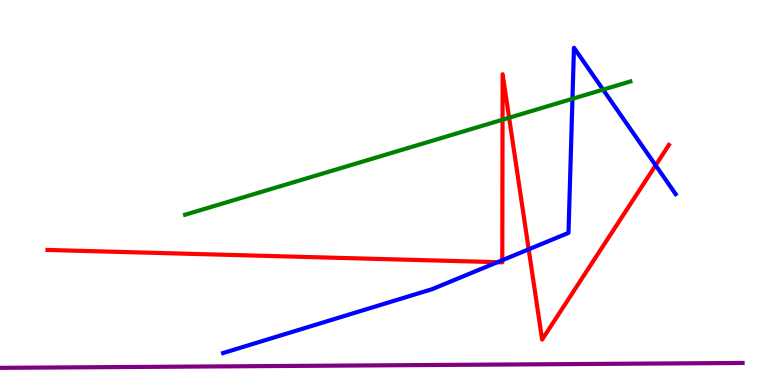[{'lines': ['blue', 'red'], 'intersections': [{'x': 6.42, 'y': 3.19}, {'x': 6.48, 'y': 3.24}, {'x': 6.82, 'y': 3.52}, {'x': 8.46, 'y': 5.71}]}, {'lines': ['green', 'red'], 'intersections': [{'x': 6.48, 'y': 6.89}, {'x': 6.57, 'y': 6.94}]}, {'lines': ['purple', 'red'], 'intersections': []}, {'lines': ['blue', 'green'], 'intersections': [{'x': 7.39, 'y': 7.43}, {'x': 7.78, 'y': 7.67}]}, {'lines': ['blue', 'purple'], 'intersections': []}, {'lines': ['green', 'purple'], 'intersections': []}]